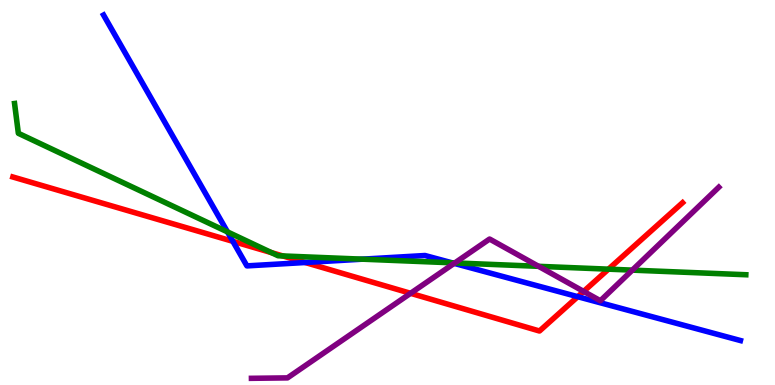[{'lines': ['blue', 'red'], 'intersections': [{'x': 3.0, 'y': 3.73}, {'x': 3.94, 'y': 3.18}, {'x': 7.45, 'y': 2.29}]}, {'lines': ['green', 'red'], 'intersections': [{'x': 3.5, 'y': 3.44}, {'x': 3.65, 'y': 3.35}, {'x': 7.85, 'y': 3.01}]}, {'lines': ['purple', 'red'], 'intersections': [{'x': 5.3, 'y': 2.38}, {'x': 7.53, 'y': 2.43}]}, {'lines': ['blue', 'green'], 'intersections': [{'x': 2.94, 'y': 3.98}, {'x': 4.68, 'y': 3.27}, {'x': 5.83, 'y': 3.17}]}, {'lines': ['blue', 'purple'], 'intersections': [{'x': 5.86, 'y': 3.16}]}, {'lines': ['green', 'purple'], 'intersections': [{'x': 5.87, 'y': 3.17}, {'x': 6.95, 'y': 3.08}, {'x': 8.16, 'y': 2.98}]}]